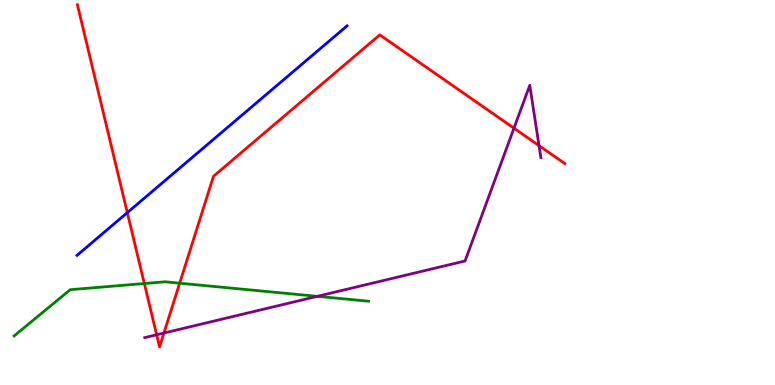[{'lines': ['blue', 'red'], 'intersections': [{'x': 1.64, 'y': 4.48}]}, {'lines': ['green', 'red'], 'intersections': [{'x': 1.86, 'y': 2.64}, {'x': 2.32, 'y': 2.64}]}, {'lines': ['purple', 'red'], 'intersections': [{'x': 2.02, 'y': 1.3}, {'x': 2.11, 'y': 1.35}, {'x': 6.63, 'y': 6.67}, {'x': 6.96, 'y': 6.22}]}, {'lines': ['blue', 'green'], 'intersections': []}, {'lines': ['blue', 'purple'], 'intersections': []}, {'lines': ['green', 'purple'], 'intersections': [{'x': 4.09, 'y': 2.3}]}]